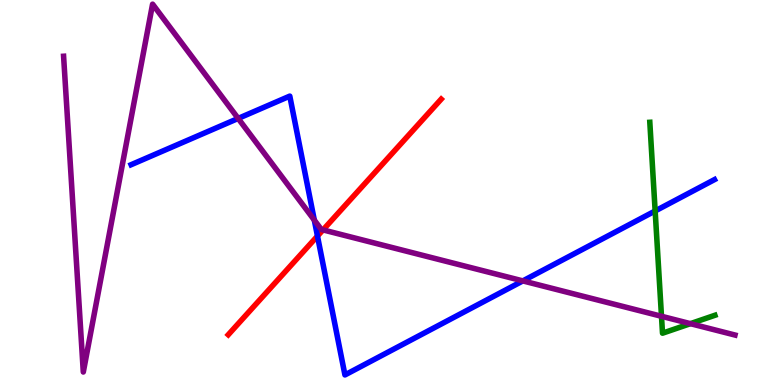[{'lines': ['blue', 'red'], 'intersections': [{'x': 4.1, 'y': 3.87}]}, {'lines': ['green', 'red'], 'intersections': []}, {'lines': ['purple', 'red'], 'intersections': [{'x': 4.17, 'y': 4.03}]}, {'lines': ['blue', 'green'], 'intersections': [{'x': 8.45, 'y': 4.52}]}, {'lines': ['blue', 'purple'], 'intersections': [{'x': 3.07, 'y': 6.92}, {'x': 4.06, 'y': 4.28}, {'x': 6.75, 'y': 2.7}]}, {'lines': ['green', 'purple'], 'intersections': [{'x': 8.54, 'y': 1.79}, {'x': 8.91, 'y': 1.59}]}]